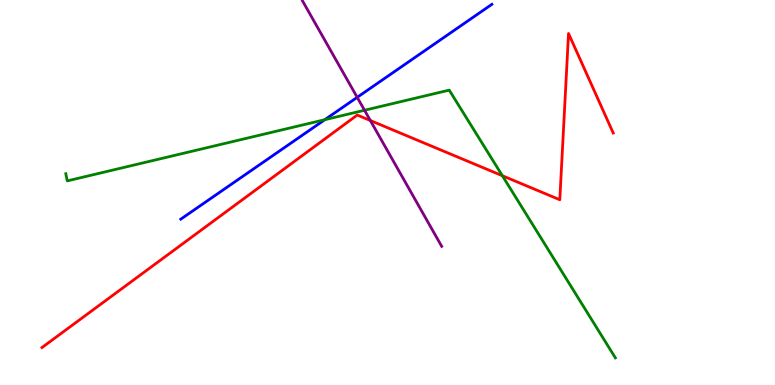[{'lines': ['blue', 'red'], 'intersections': []}, {'lines': ['green', 'red'], 'intersections': [{'x': 6.48, 'y': 5.44}]}, {'lines': ['purple', 'red'], 'intersections': [{'x': 4.78, 'y': 6.87}]}, {'lines': ['blue', 'green'], 'intersections': [{'x': 4.19, 'y': 6.89}]}, {'lines': ['blue', 'purple'], 'intersections': [{'x': 4.61, 'y': 7.47}]}, {'lines': ['green', 'purple'], 'intersections': [{'x': 4.7, 'y': 7.14}]}]